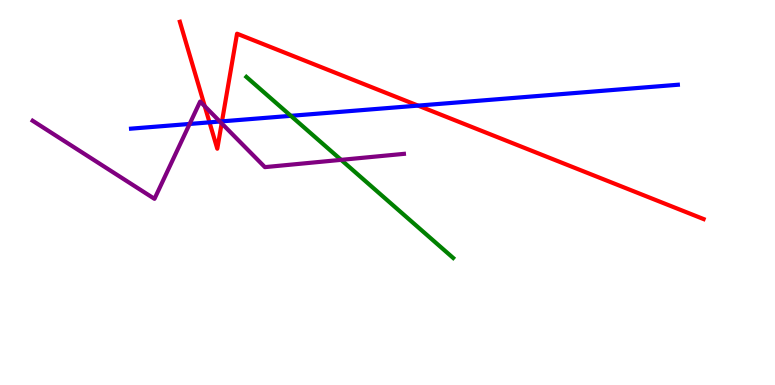[{'lines': ['blue', 'red'], 'intersections': [{'x': 2.7, 'y': 6.82}, {'x': 2.86, 'y': 6.85}, {'x': 5.39, 'y': 7.26}]}, {'lines': ['green', 'red'], 'intersections': []}, {'lines': ['purple', 'red'], 'intersections': [{'x': 2.64, 'y': 7.24}, {'x': 2.86, 'y': 6.8}]}, {'lines': ['blue', 'green'], 'intersections': [{'x': 3.75, 'y': 6.99}]}, {'lines': ['blue', 'purple'], 'intersections': [{'x': 2.45, 'y': 6.78}, {'x': 2.84, 'y': 6.84}]}, {'lines': ['green', 'purple'], 'intersections': [{'x': 4.4, 'y': 5.85}]}]